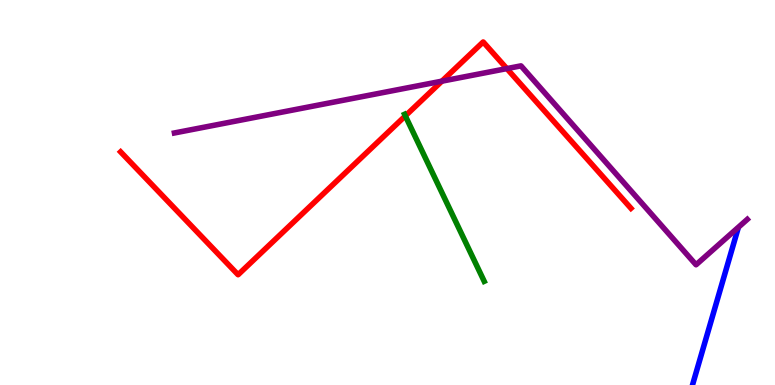[{'lines': ['blue', 'red'], 'intersections': []}, {'lines': ['green', 'red'], 'intersections': [{'x': 5.23, 'y': 6.99}]}, {'lines': ['purple', 'red'], 'intersections': [{'x': 5.7, 'y': 7.89}, {'x': 6.54, 'y': 8.22}]}, {'lines': ['blue', 'green'], 'intersections': []}, {'lines': ['blue', 'purple'], 'intersections': []}, {'lines': ['green', 'purple'], 'intersections': []}]